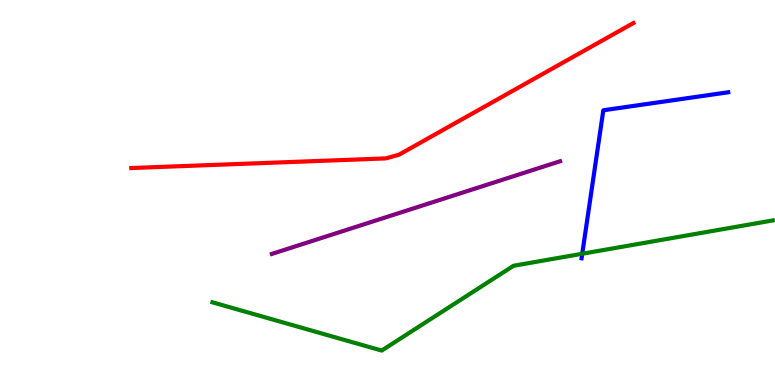[{'lines': ['blue', 'red'], 'intersections': []}, {'lines': ['green', 'red'], 'intersections': []}, {'lines': ['purple', 'red'], 'intersections': []}, {'lines': ['blue', 'green'], 'intersections': [{'x': 7.51, 'y': 3.41}]}, {'lines': ['blue', 'purple'], 'intersections': []}, {'lines': ['green', 'purple'], 'intersections': []}]